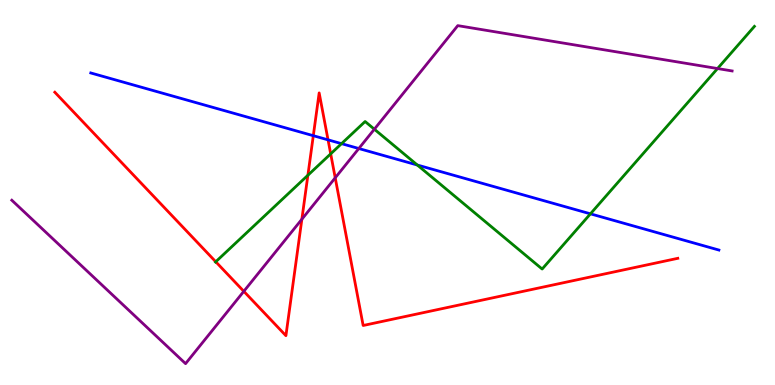[{'lines': ['blue', 'red'], 'intersections': [{'x': 4.04, 'y': 6.48}, {'x': 4.23, 'y': 6.37}]}, {'lines': ['green', 'red'], 'intersections': [{'x': 2.78, 'y': 3.2}, {'x': 3.97, 'y': 5.45}, {'x': 4.27, 'y': 6.0}]}, {'lines': ['purple', 'red'], 'intersections': [{'x': 3.15, 'y': 2.43}, {'x': 3.9, 'y': 4.31}, {'x': 4.33, 'y': 5.38}]}, {'lines': ['blue', 'green'], 'intersections': [{'x': 4.41, 'y': 6.27}, {'x': 5.38, 'y': 5.71}, {'x': 7.62, 'y': 4.45}]}, {'lines': ['blue', 'purple'], 'intersections': [{'x': 4.63, 'y': 6.14}]}, {'lines': ['green', 'purple'], 'intersections': [{'x': 4.83, 'y': 6.64}, {'x': 9.26, 'y': 8.22}]}]